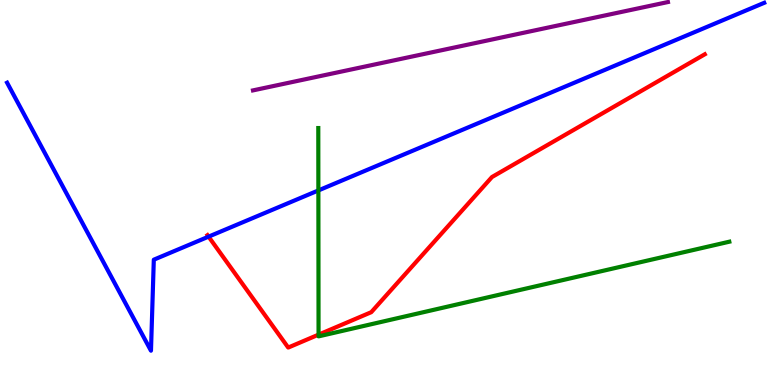[{'lines': ['blue', 'red'], 'intersections': [{'x': 2.69, 'y': 3.85}]}, {'lines': ['green', 'red'], 'intersections': [{'x': 4.11, 'y': 1.31}]}, {'lines': ['purple', 'red'], 'intersections': []}, {'lines': ['blue', 'green'], 'intersections': [{'x': 4.11, 'y': 5.05}]}, {'lines': ['blue', 'purple'], 'intersections': []}, {'lines': ['green', 'purple'], 'intersections': []}]